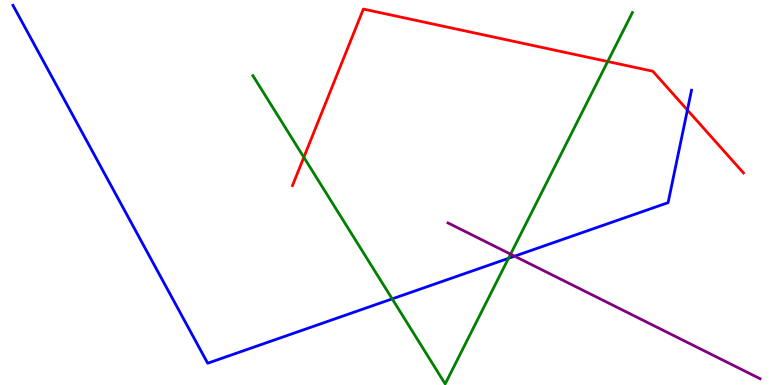[{'lines': ['blue', 'red'], 'intersections': [{'x': 8.87, 'y': 7.14}]}, {'lines': ['green', 'red'], 'intersections': [{'x': 3.92, 'y': 5.91}, {'x': 7.84, 'y': 8.4}]}, {'lines': ['purple', 'red'], 'intersections': []}, {'lines': ['blue', 'green'], 'intersections': [{'x': 5.06, 'y': 2.24}, {'x': 6.56, 'y': 3.29}]}, {'lines': ['blue', 'purple'], 'intersections': [{'x': 6.64, 'y': 3.35}]}, {'lines': ['green', 'purple'], 'intersections': [{'x': 6.59, 'y': 3.4}]}]